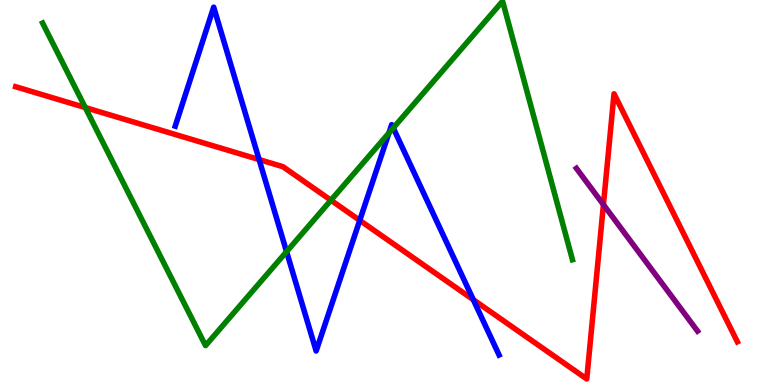[{'lines': ['blue', 'red'], 'intersections': [{'x': 3.34, 'y': 5.86}, {'x': 4.64, 'y': 4.28}, {'x': 6.11, 'y': 2.22}]}, {'lines': ['green', 'red'], 'intersections': [{'x': 1.1, 'y': 7.21}, {'x': 4.27, 'y': 4.8}]}, {'lines': ['purple', 'red'], 'intersections': [{'x': 7.79, 'y': 4.68}]}, {'lines': ['blue', 'green'], 'intersections': [{'x': 3.7, 'y': 3.46}, {'x': 5.02, 'y': 6.54}, {'x': 5.07, 'y': 6.68}]}, {'lines': ['blue', 'purple'], 'intersections': []}, {'lines': ['green', 'purple'], 'intersections': []}]